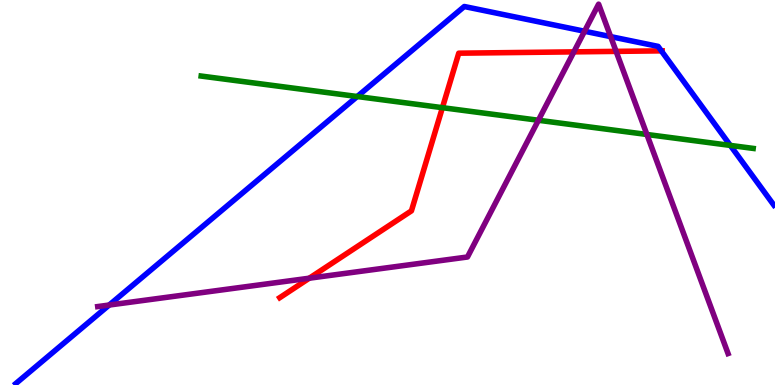[{'lines': ['blue', 'red'], 'intersections': [{'x': 8.53, 'y': 8.68}]}, {'lines': ['green', 'red'], 'intersections': [{'x': 5.71, 'y': 7.2}]}, {'lines': ['purple', 'red'], 'intersections': [{'x': 3.99, 'y': 2.77}, {'x': 7.4, 'y': 8.65}, {'x': 7.95, 'y': 8.67}]}, {'lines': ['blue', 'green'], 'intersections': [{'x': 4.61, 'y': 7.49}, {'x': 9.42, 'y': 6.22}]}, {'lines': ['blue', 'purple'], 'intersections': [{'x': 1.41, 'y': 2.08}, {'x': 7.54, 'y': 9.19}, {'x': 7.88, 'y': 9.05}]}, {'lines': ['green', 'purple'], 'intersections': [{'x': 6.95, 'y': 6.88}, {'x': 8.35, 'y': 6.51}]}]